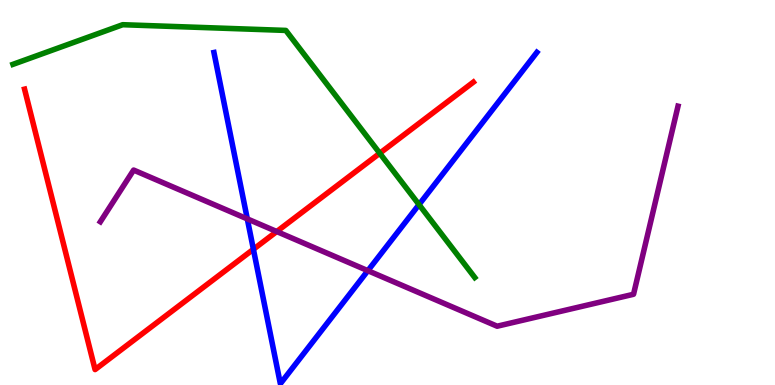[{'lines': ['blue', 'red'], 'intersections': [{'x': 3.27, 'y': 3.53}]}, {'lines': ['green', 'red'], 'intersections': [{'x': 4.9, 'y': 6.02}]}, {'lines': ['purple', 'red'], 'intersections': [{'x': 3.57, 'y': 3.99}]}, {'lines': ['blue', 'green'], 'intersections': [{'x': 5.41, 'y': 4.69}]}, {'lines': ['blue', 'purple'], 'intersections': [{'x': 3.19, 'y': 4.31}, {'x': 4.75, 'y': 2.97}]}, {'lines': ['green', 'purple'], 'intersections': []}]